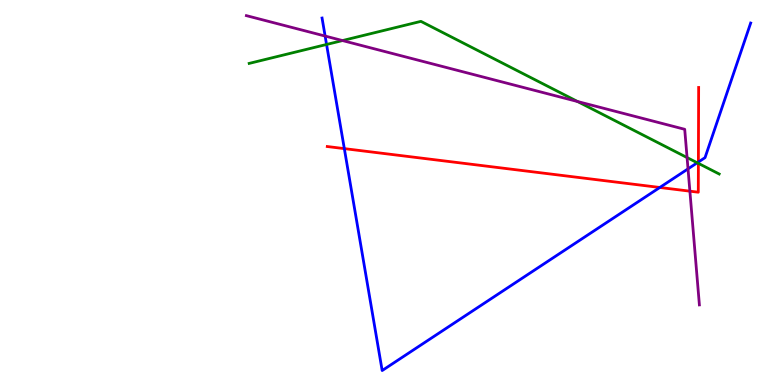[{'lines': ['blue', 'red'], 'intersections': [{'x': 4.44, 'y': 6.14}, {'x': 8.51, 'y': 5.13}, {'x': 9.01, 'y': 5.79}]}, {'lines': ['green', 'red'], 'intersections': [{'x': 9.01, 'y': 5.76}]}, {'lines': ['purple', 'red'], 'intersections': [{'x': 8.9, 'y': 5.03}]}, {'lines': ['blue', 'green'], 'intersections': [{'x': 4.21, 'y': 8.85}, {'x': 9.0, 'y': 5.77}]}, {'lines': ['blue', 'purple'], 'intersections': [{'x': 4.2, 'y': 9.06}, {'x': 8.88, 'y': 5.61}]}, {'lines': ['green', 'purple'], 'intersections': [{'x': 4.42, 'y': 8.95}, {'x': 7.45, 'y': 7.36}, {'x': 8.87, 'y': 5.91}]}]